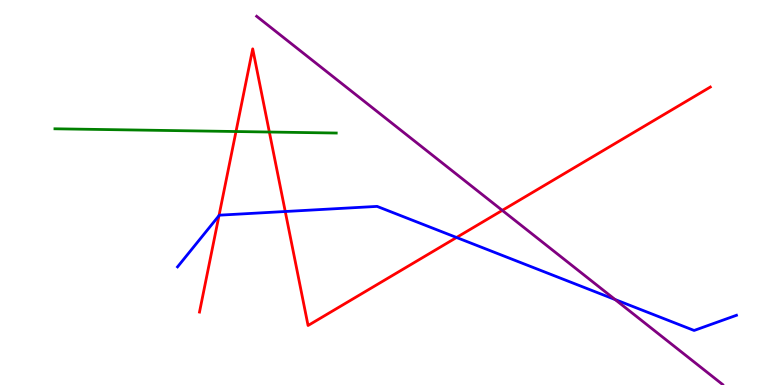[{'lines': ['blue', 'red'], 'intersections': [{'x': 2.83, 'y': 4.4}, {'x': 3.68, 'y': 4.51}, {'x': 5.89, 'y': 3.83}]}, {'lines': ['green', 'red'], 'intersections': [{'x': 3.05, 'y': 6.58}, {'x': 3.48, 'y': 6.57}]}, {'lines': ['purple', 'red'], 'intersections': [{'x': 6.48, 'y': 4.54}]}, {'lines': ['blue', 'green'], 'intersections': []}, {'lines': ['blue', 'purple'], 'intersections': [{'x': 7.94, 'y': 2.22}]}, {'lines': ['green', 'purple'], 'intersections': []}]